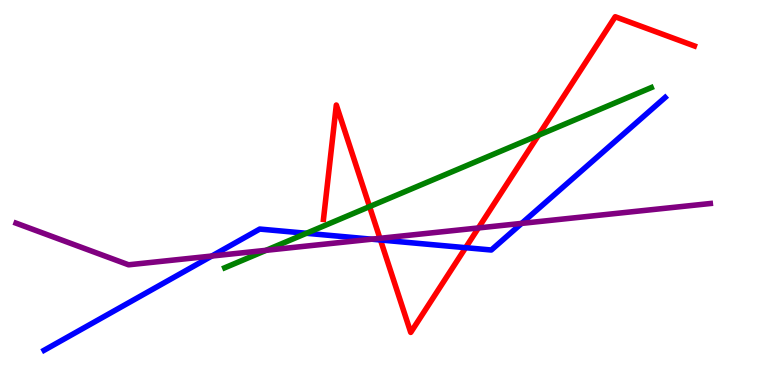[{'lines': ['blue', 'red'], 'intersections': [{'x': 4.91, 'y': 3.77}, {'x': 6.01, 'y': 3.57}]}, {'lines': ['green', 'red'], 'intersections': [{'x': 4.77, 'y': 4.63}, {'x': 6.95, 'y': 6.49}]}, {'lines': ['purple', 'red'], 'intersections': [{'x': 4.9, 'y': 3.81}, {'x': 6.17, 'y': 4.08}]}, {'lines': ['blue', 'green'], 'intersections': [{'x': 3.95, 'y': 3.94}]}, {'lines': ['blue', 'purple'], 'intersections': [{'x': 2.73, 'y': 3.35}, {'x': 4.8, 'y': 3.79}, {'x': 6.73, 'y': 4.2}]}, {'lines': ['green', 'purple'], 'intersections': [{'x': 3.43, 'y': 3.5}]}]